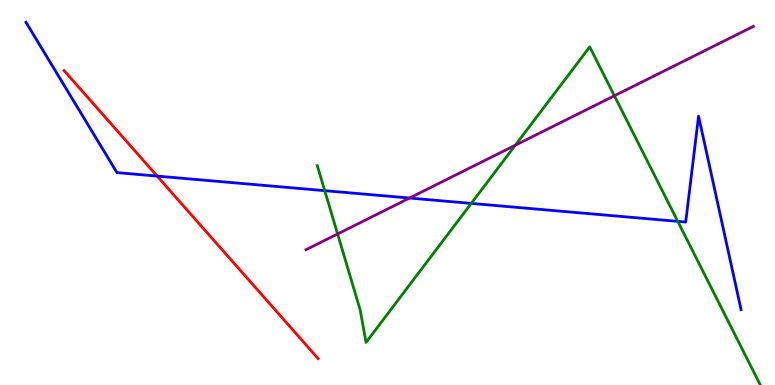[{'lines': ['blue', 'red'], 'intersections': [{'x': 2.03, 'y': 5.43}]}, {'lines': ['green', 'red'], 'intersections': []}, {'lines': ['purple', 'red'], 'intersections': []}, {'lines': ['blue', 'green'], 'intersections': [{'x': 4.19, 'y': 5.05}, {'x': 6.08, 'y': 4.72}, {'x': 8.75, 'y': 4.25}]}, {'lines': ['blue', 'purple'], 'intersections': [{'x': 5.28, 'y': 4.86}]}, {'lines': ['green', 'purple'], 'intersections': [{'x': 4.36, 'y': 3.92}, {'x': 6.65, 'y': 6.23}, {'x': 7.93, 'y': 7.51}]}]